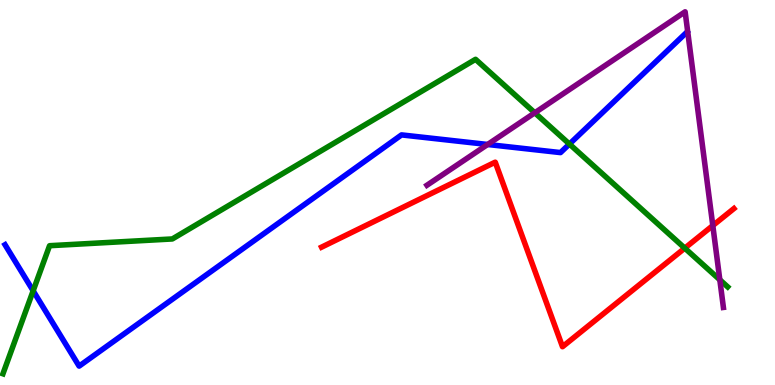[{'lines': ['blue', 'red'], 'intersections': []}, {'lines': ['green', 'red'], 'intersections': [{'x': 8.84, 'y': 3.55}]}, {'lines': ['purple', 'red'], 'intersections': [{'x': 9.2, 'y': 4.14}]}, {'lines': ['blue', 'green'], 'intersections': [{'x': 0.428, 'y': 2.45}, {'x': 7.35, 'y': 6.26}]}, {'lines': ['blue', 'purple'], 'intersections': [{'x': 6.29, 'y': 6.25}]}, {'lines': ['green', 'purple'], 'intersections': [{'x': 6.9, 'y': 7.07}, {'x': 9.29, 'y': 2.73}]}]